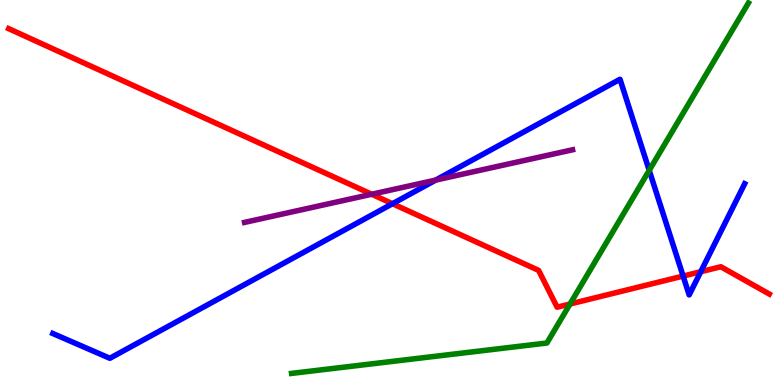[{'lines': ['blue', 'red'], 'intersections': [{'x': 5.06, 'y': 4.71}, {'x': 8.81, 'y': 2.83}, {'x': 9.04, 'y': 2.94}]}, {'lines': ['green', 'red'], 'intersections': [{'x': 7.36, 'y': 2.1}]}, {'lines': ['purple', 'red'], 'intersections': [{'x': 4.8, 'y': 4.95}]}, {'lines': ['blue', 'green'], 'intersections': [{'x': 8.38, 'y': 5.58}]}, {'lines': ['blue', 'purple'], 'intersections': [{'x': 5.62, 'y': 5.32}]}, {'lines': ['green', 'purple'], 'intersections': []}]